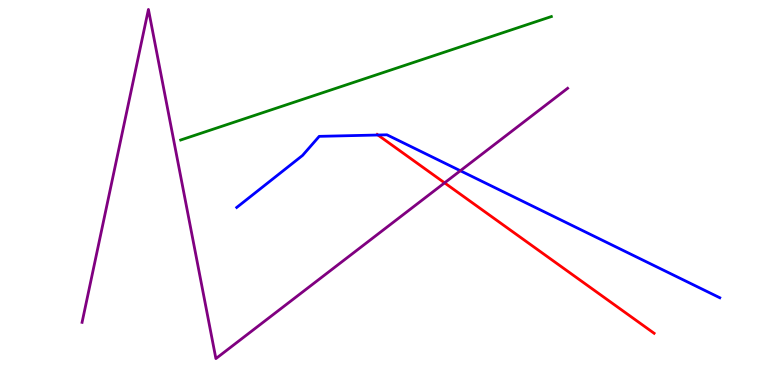[{'lines': ['blue', 'red'], 'intersections': [{'x': 4.88, 'y': 6.49}]}, {'lines': ['green', 'red'], 'intersections': []}, {'lines': ['purple', 'red'], 'intersections': [{'x': 5.74, 'y': 5.25}]}, {'lines': ['blue', 'green'], 'intersections': []}, {'lines': ['blue', 'purple'], 'intersections': [{'x': 5.94, 'y': 5.56}]}, {'lines': ['green', 'purple'], 'intersections': []}]